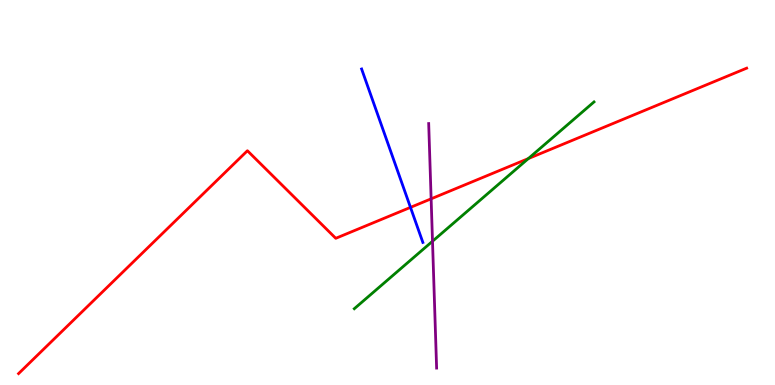[{'lines': ['blue', 'red'], 'intersections': [{'x': 5.3, 'y': 4.61}]}, {'lines': ['green', 'red'], 'intersections': [{'x': 6.82, 'y': 5.88}]}, {'lines': ['purple', 'red'], 'intersections': [{'x': 5.56, 'y': 4.84}]}, {'lines': ['blue', 'green'], 'intersections': []}, {'lines': ['blue', 'purple'], 'intersections': []}, {'lines': ['green', 'purple'], 'intersections': [{'x': 5.58, 'y': 3.73}]}]